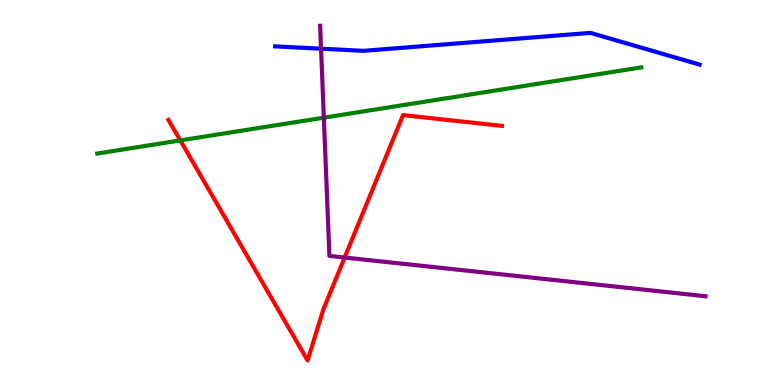[{'lines': ['blue', 'red'], 'intersections': []}, {'lines': ['green', 'red'], 'intersections': [{'x': 2.33, 'y': 6.35}]}, {'lines': ['purple', 'red'], 'intersections': [{'x': 4.45, 'y': 3.31}]}, {'lines': ['blue', 'green'], 'intersections': []}, {'lines': ['blue', 'purple'], 'intersections': [{'x': 4.14, 'y': 8.74}]}, {'lines': ['green', 'purple'], 'intersections': [{'x': 4.18, 'y': 6.94}]}]